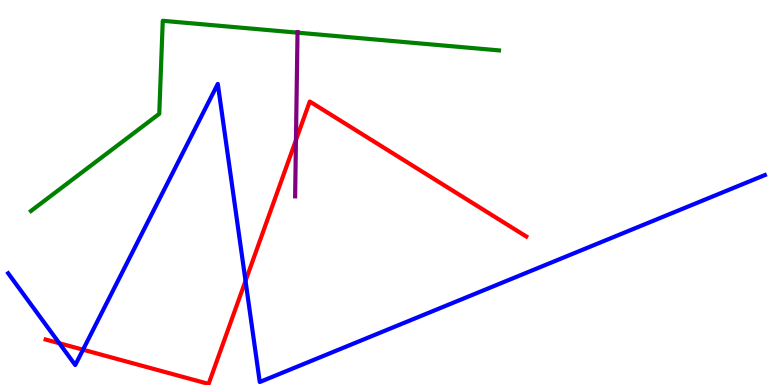[{'lines': ['blue', 'red'], 'intersections': [{'x': 0.765, 'y': 1.08}, {'x': 1.07, 'y': 0.917}, {'x': 3.17, 'y': 2.7}]}, {'lines': ['green', 'red'], 'intersections': []}, {'lines': ['purple', 'red'], 'intersections': [{'x': 3.82, 'y': 6.36}]}, {'lines': ['blue', 'green'], 'intersections': []}, {'lines': ['blue', 'purple'], 'intersections': []}, {'lines': ['green', 'purple'], 'intersections': [{'x': 3.84, 'y': 9.15}]}]